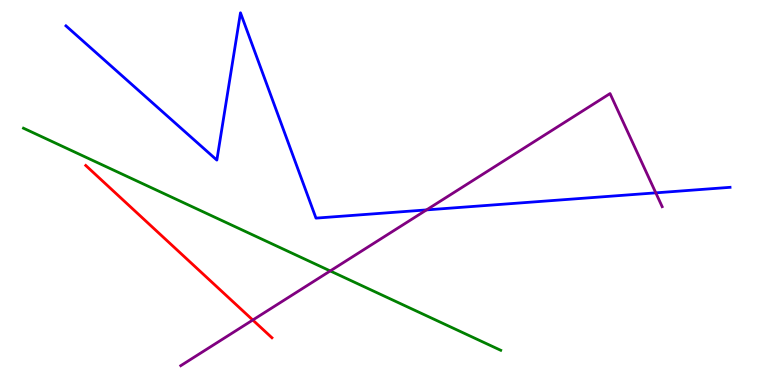[{'lines': ['blue', 'red'], 'intersections': []}, {'lines': ['green', 'red'], 'intersections': []}, {'lines': ['purple', 'red'], 'intersections': [{'x': 3.26, 'y': 1.69}]}, {'lines': ['blue', 'green'], 'intersections': []}, {'lines': ['blue', 'purple'], 'intersections': [{'x': 5.5, 'y': 4.55}, {'x': 8.46, 'y': 4.99}]}, {'lines': ['green', 'purple'], 'intersections': [{'x': 4.26, 'y': 2.96}]}]